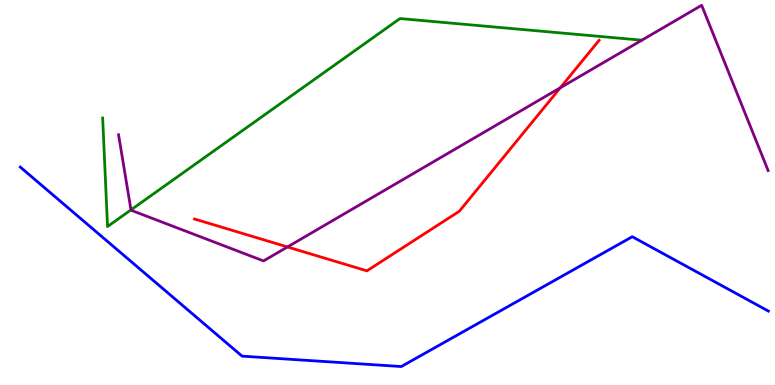[{'lines': ['blue', 'red'], 'intersections': []}, {'lines': ['green', 'red'], 'intersections': []}, {'lines': ['purple', 'red'], 'intersections': [{'x': 3.71, 'y': 3.59}, {'x': 7.23, 'y': 7.72}]}, {'lines': ['blue', 'green'], 'intersections': []}, {'lines': ['blue', 'purple'], 'intersections': []}, {'lines': ['green', 'purple'], 'intersections': [{'x': 1.69, 'y': 4.55}]}]